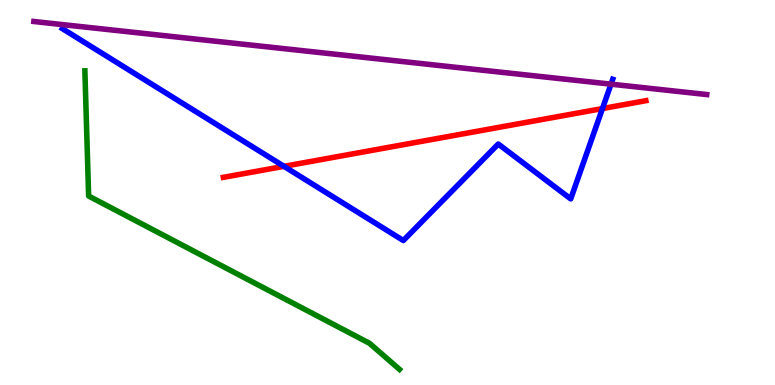[{'lines': ['blue', 'red'], 'intersections': [{'x': 3.66, 'y': 5.68}, {'x': 7.77, 'y': 7.18}]}, {'lines': ['green', 'red'], 'intersections': []}, {'lines': ['purple', 'red'], 'intersections': []}, {'lines': ['blue', 'green'], 'intersections': []}, {'lines': ['blue', 'purple'], 'intersections': [{'x': 7.88, 'y': 7.81}]}, {'lines': ['green', 'purple'], 'intersections': []}]